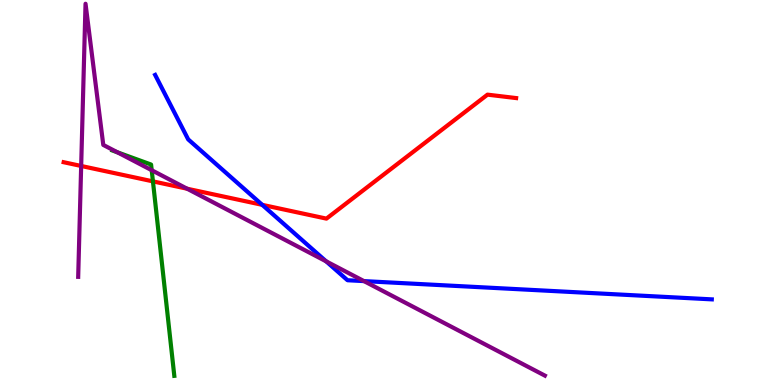[{'lines': ['blue', 'red'], 'intersections': [{'x': 3.38, 'y': 4.68}]}, {'lines': ['green', 'red'], 'intersections': [{'x': 1.97, 'y': 5.29}]}, {'lines': ['purple', 'red'], 'intersections': [{'x': 1.05, 'y': 5.69}, {'x': 2.41, 'y': 5.1}]}, {'lines': ['blue', 'green'], 'intersections': []}, {'lines': ['blue', 'purple'], 'intersections': [{'x': 4.21, 'y': 3.21}, {'x': 4.7, 'y': 2.7}]}, {'lines': ['green', 'purple'], 'intersections': [{'x': 1.52, 'y': 6.04}, {'x': 1.96, 'y': 5.58}]}]